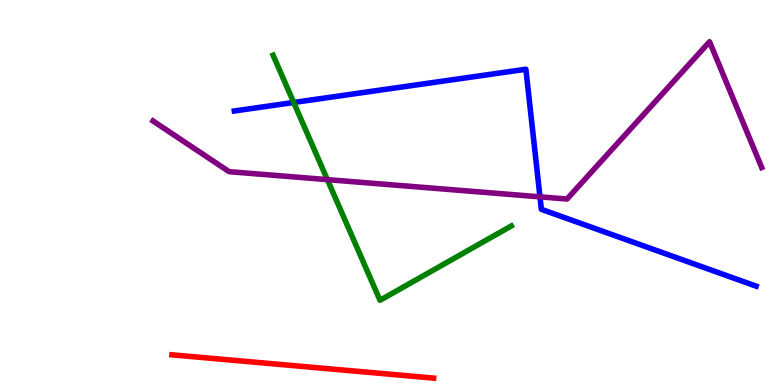[{'lines': ['blue', 'red'], 'intersections': []}, {'lines': ['green', 'red'], 'intersections': []}, {'lines': ['purple', 'red'], 'intersections': []}, {'lines': ['blue', 'green'], 'intersections': [{'x': 3.79, 'y': 7.34}]}, {'lines': ['blue', 'purple'], 'intersections': [{'x': 6.97, 'y': 4.89}]}, {'lines': ['green', 'purple'], 'intersections': [{'x': 4.22, 'y': 5.33}]}]